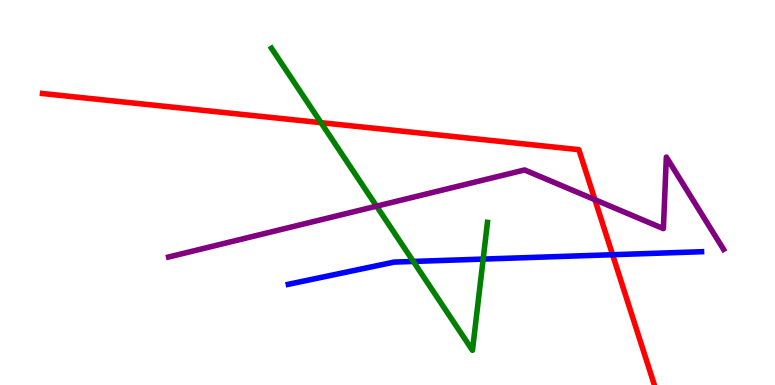[{'lines': ['blue', 'red'], 'intersections': [{'x': 7.9, 'y': 3.38}]}, {'lines': ['green', 'red'], 'intersections': [{'x': 4.14, 'y': 6.81}]}, {'lines': ['purple', 'red'], 'intersections': [{'x': 7.68, 'y': 4.81}]}, {'lines': ['blue', 'green'], 'intersections': [{'x': 5.33, 'y': 3.21}, {'x': 6.23, 'y': 3.27}]}, {'lines': ['blue', 'purple'], 'intersections': []}, {'lines': ['green', 'purple'], 'intersections': [{'x': 4.86, 'y': 4.65}]}]